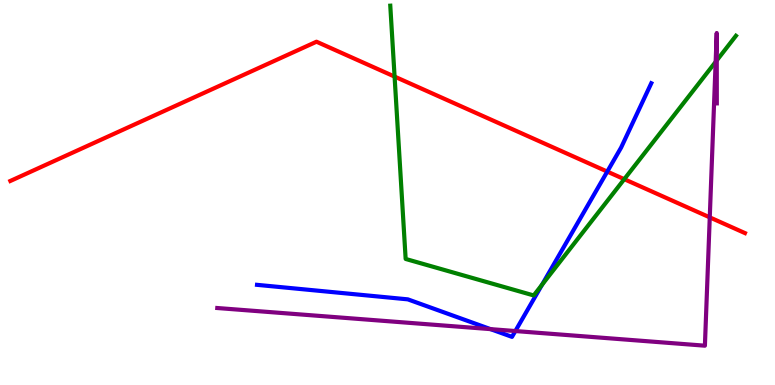[{'lines': ['blue', 'red'], 'intersections': [{'x': 7.84, 'y': 5.54}]}, {'lines': ['green', 'red'], 'intersections': [{'x': 5.09, 'y': 8.01}, {'x': 8.06, 'y': 5.35}]}, {'lines': ['purple', 'red'], 'intersections': [{'x': 9.16, 'y': 4.35}]}, {'lines': ['blue', 'green'], 'intersections': [{'x': 6.99, 'y': 2.6}]}, {'lines': ['blue', 'purple'], 'intersections': [{'x': 6.33, 'y': 1.45}, {'x': 6.65, 'y': 1.4}]}, {'lines': ['green', 'purple'], 'intersections': [{'x': 9.23, 'y': 8.39}, {'x': 9.25, 'y': 8.43}]}]